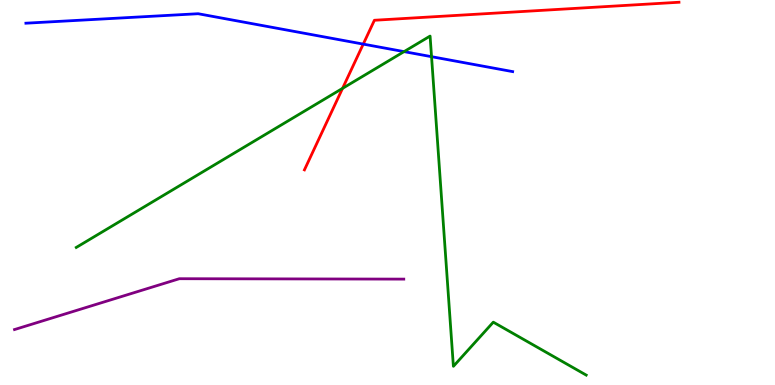[{'lines': ['blue', 'red'], 'intersections': [{'x': 4.69, 'y': 8.85}]}, {'lines': ['green', 'red'], 'intersections': [{'x': 4.42, 'y': 7.7}]}, {'lines': ['purple', 'red'], 'intersections': []}, {'lines': ['blue', 'green'], 'intersections': [{'x': 5.21, 'y': 8.66}, {'x': 5.57, 'y': 8.53}]}, {'lines': ['blue', 'purple'], 'intersections': []}, {'lines': ['green', 'purple'], 'intersections': []}]